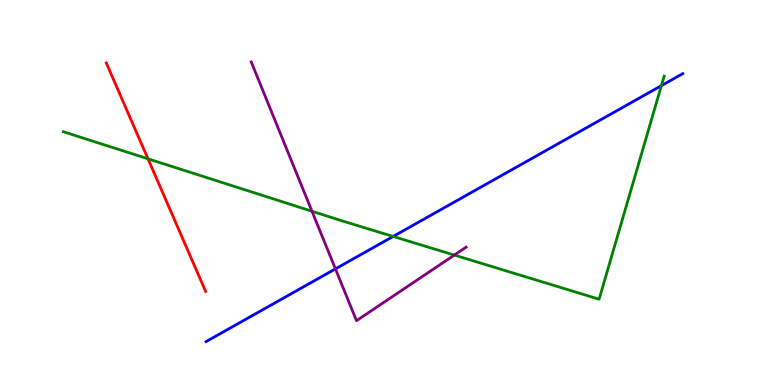[{'lines': ['blue', 'red'], 'intersections': []}, {'lines': ['green', 'red'], 'intersections': [{'x': 1.91, 'y': 5.88}]}, {'lines': ['purple', 'red'], 'intersections': []}, {'lines': ['blue', 'green'], 'intersections': [{'x': 5.07, 'y': 3.86}, {'x': 8.53, 'y': 7.78}]}, {'lines': ['blue', 'purple'], 'intersections': [{'x': 4.33, 'y': 3.02}]}, {'lines': ['green', 'purple'], 'intersections': [{'x': 4.03, 'y': 4.51}, {'x': 5.86, 'y': 3.37}]}]